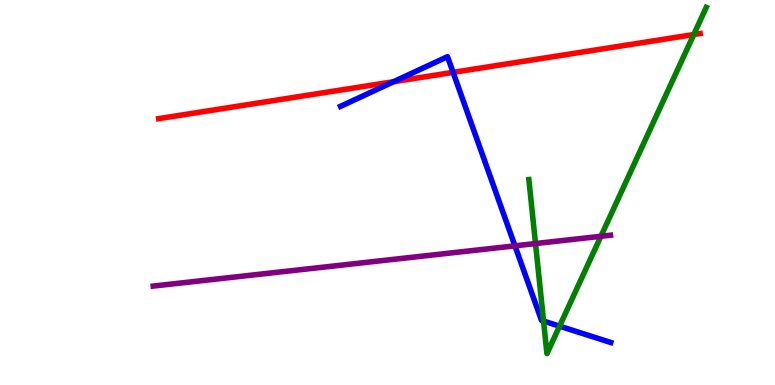[{'lines': ['blue', 'red'], 'intersections': [{'x': 5.08, 'y': 7.88}, {'x': 5.85, 'y': 8.12}]}, {'lines': ['green', 'red'], 'intersections': [{'x': 8.95, 'y': 9.1}]}, {'lines': ['purple', 'red'], 'intersections': []}, {'lines': ['blue', 'green'], 'intersections': [{'x': 7.01, 'y': 1.66}, {'x': 7.22, 'y': 1.53}]}, {'lines': ['blue', 'purple'], 'intersections': [{'x': 6.64, 'y': 3.61}]}, {'lines': ['green', 'purple'], 'intersections': [{'x': 6.91, 'y': 3.67}, {'x': 7.75, 'y': 3.86}]}]